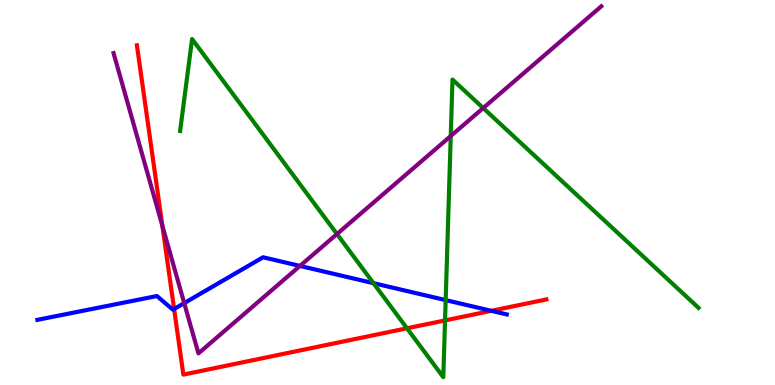[{'lines': ['blue', 'red'], 'intersections': [{'x': 2.25, 'y': 1.97}, {'x': 6.34, 'y': 1.93}]}, {'lines': ['green', 'red'], 'intersections': [{'x': 5.25, 'y': 1.47}, {'x': 5.74, 'y': 1.68}]}, {'lines': ['purple', 'red'], 'intersections': [{'x': 2.1, 'y': 4.13}]}, {'lines': ['blue', 'green'], 'intersections': [{'x': 4.82, 'y': 2.64}, {'x': 5.75, 'y': 2.21}]}, {'lines': ['blue', 'purple'], 'intersections': [{'x': 2.38, 'y': 2.13}, {'x': 3.87, 'y': 3.09}]}, {'lines': ['green', 'purple'], 'intersections': [{'x': 4.35, 'y': 3.92}, {'x': 5.82, 'y': 6.47}, {'x': 6.23, 'y': 7.19}]}]